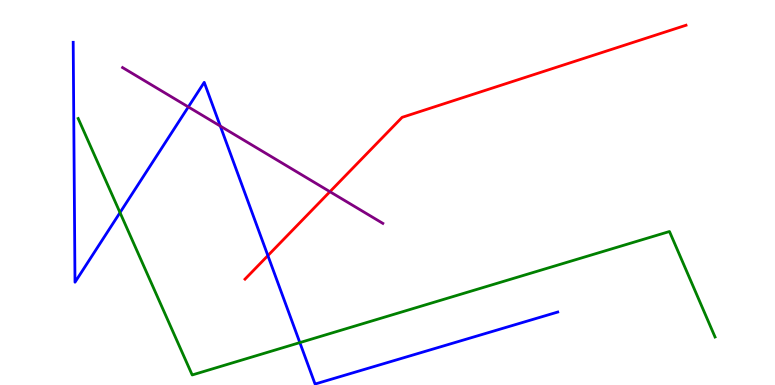[{'lines': ['blue', 'red'], 'intersections': [{'x': 3.46, 'y': 3.36}]}, {'lines': ['green', 'red'], 'intersections': []}, {'lines': ['purple', 'red'], 'intersections': [{'x': 4.26, 'y': 5.02}]}, {'lines': ['blue', 'green'], 'intersections': [{'x': 1.55, 'y': 4.48}, {'x': 3.87, 'y': 1.1}]}, {'lines': ['blue', 'purple'], 'intersections': [{'x': 2.43, 'y': 7.22}, {'x': 2.84, 'y': 6.73}]}, {'lines': ['green', 'purple'], 'intersections': []}]